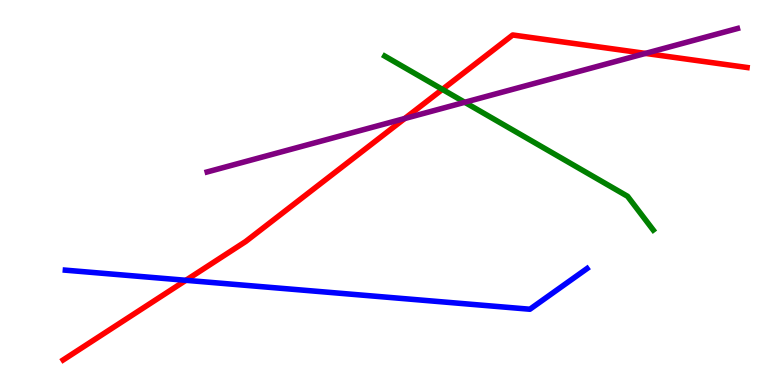[{'lines': ['blue', 'red'], 'intersections': [{'x': 2.4, 'y': 2.72}]}, {'lines': ['green', 'red'], 'intersections': [{'x': 5.71, 'y': 7.68}]}, {'lines': ['purple', 'red'], 'intersections': [{'x': 5.22, 'y': 6.92}, {'x': 8.33, 'y': 8.61}]}, {'lines': ['blue', 'green'], 'intersections': []}, {'lines': ['blue', 'purple'], 'intersections': []}, {'lines': ['green', 'purple'], 'intersections': [{'x': 6.0, 'y': 7.34}]}]